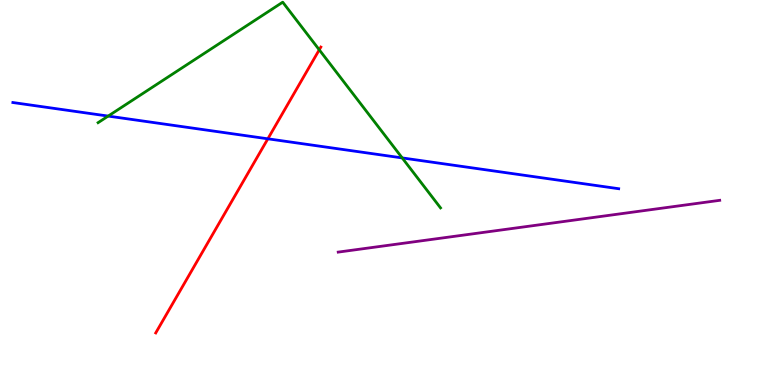[{'lines': ['blue', 'red'], 'intersections': [{'x': 3.46, 'y': 6.39}]}, {'lines': ['green', 'red'], 'intersections': [{'x': 4.12, 'y': 8.71}]}, {'lines': ['purple', 'red'], 'intersections': []}, {'lines': ['blue', 'green'], 'intersections': [{'x': 1.4, 'y': 6.98}, {'x': 5.19, 'y': 5.9}]}, {'lines': ['blue', 'purple'], 'intersections': []}, {'lines': ['green', 'purple'], 'intersections': []}]